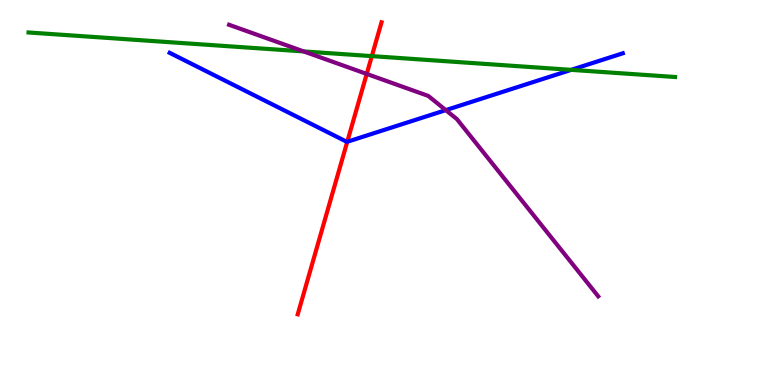[{'lines': ['blue', 'red'], 'intersections': [{'x': 4.48, 'y': 6.32}]}, {'lines': ['green', 'red'], 'intersections': [{'x': 4.8, 'y': 8.54}]}, {'lines': ['purple', 'red'], 'intersections': [{'x': 4.73, 'y': 8.08}]}, {'lines': ['blue', 'green'], 'intersections': [{'x': 7.37, 'y': 8.19}]}, {'lines': ['blue', 'purple'], 'intersections': [{'x': 5.75, 'y': 7.14}]}, {'lines': ['green', 'purple'], 'intersections': [{'x': 3.92, 'y': 8.66}]}]